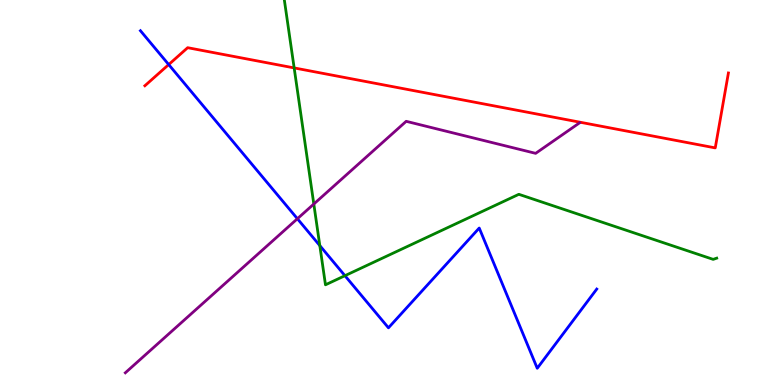[{'lines': ['blue', 'red'], 'intersections': [{'x': 2.18, 'y': 8.32}]}, {'lines': ['green', 'red'], 'intersections': [{'x': 3.8, 'y': 8.24}]}, {'lines': ['purple', 'red'], 'intersections': []}, {'lines': ['blue', 'green'], 'intersections': [{'x': 4.13, 'y': 3.62}, {'x': 4.45, 'y': 2.84}]}, {'lines': ['blue', 'purple'], 'intersections': [{'x': 3.84, 'y': 4.32}]}, {'lines': ['green', 'purple'], 'intersections': [{'x': 4.05, 'y': 4.7}]}]